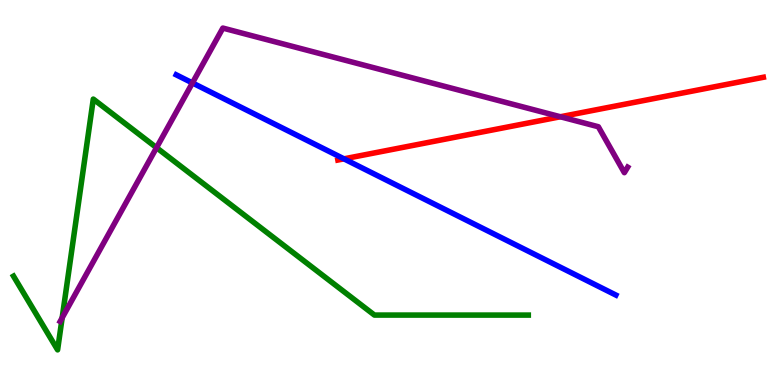[{'lines': ['blue', 'red'], 'intersections': [{'x': 4.44, 'y': 5.87}]}, {'lines': ['green', 'red'], 'intersections': []}, {'lines': ['purple', 'red'], 'intersections': [{'x': 7.23, 'y': 6.97}]}, {'lines': ['blue', 'green'], 'intersections': []}, {'lines': ['blue', 'purple'], 'intersections': [{'x': 2.48, 'y': 7.85}]}, {'lines': ['green', 'purple'], 'intersections': [{'x': 0.802, 'y': 1.74}, {'x': 2.02, 'y': 6.16}]}]